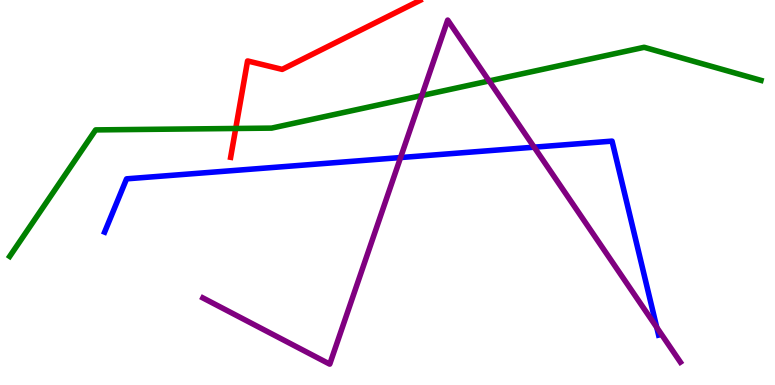[{'lines': ['blue', 'red'], 'intersections': []}, {'lines': ['green', 'red'], 'intersections': [{'x': 3.04, 'y': 6.66}]}, {'lines': ['purple', 'red'], 'intersections': []}, {'lines': ['blue', 'green'], 'intersections': []}, {'lines': ['blue', 'purple'], 'intersections': [{'x': 5.17, 'y': 5.91}, {'x': 6.89, 'y': 6.18}, {'x': 8.47, 'y': 1.5}]}, {'lines': ['green', 'purple'], 'intersections': [{'x': 5.44, 'y': 7.52}, {'x': 6.31, 'y': 7.9}]}]